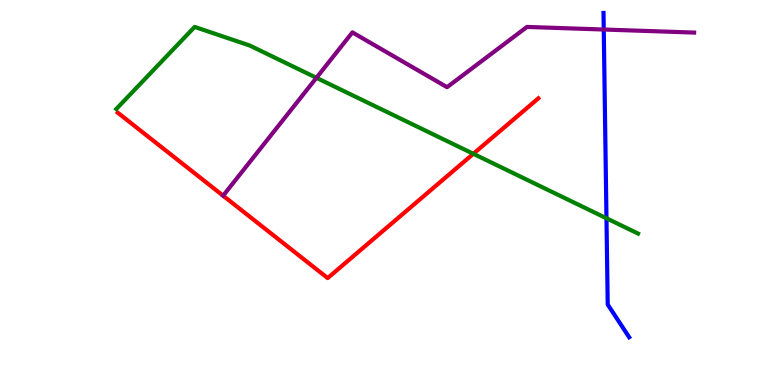[{'lines': ['blue', 'red'], 'intersections': []}, {'lines': ['green', 'red'], 'intersections': [{'x': 6.11, 'y': 6.01}]}, {'lines': ['purple', 'red'], 'intersections': []}, {'lines': ['blue', 'green'], 'intersections': [{'x': 7.83, 'y': 4.33}]}, {'lines': ['blue', 'purple'], 'intersections': [{'x': 7.79, 'y': 9.23}]}, {'lines': ['green', 'purple'], 'intersections': [{'x': 4.08, 'y': 7.98}]}]